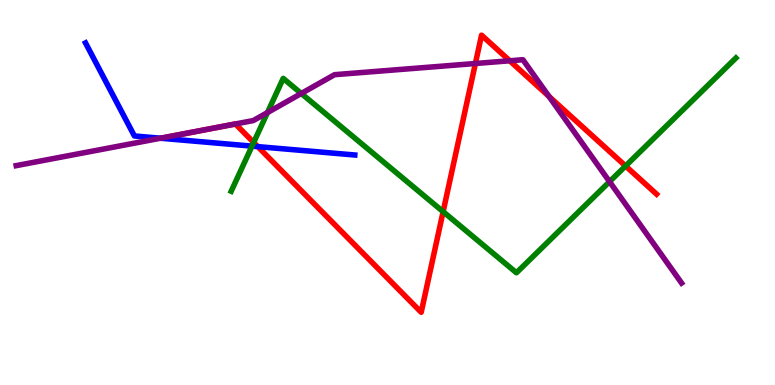[{'lines': ['blue', 'red'], 'intersections': [{'x': 3.33, 'y': 6.19}]}, {'lines': ['green', 'red'], 'intersections': [{'x': 3.27, 'y': 6.3}, {'x': 5.72, 'y': 4.5}, {'x': 8.07, 'y': 5.69}]}, {'lines': ['purple', 'red'], 'intersections': [{'x': 2.92, 'y': 6.74}, {'x': 3.04, 'y': 6.78}, {'x': 6.13, 'y': 8.35}, {'x': 6.58, 'y': 8.42}, {'x': 7.08, 'y': 7.5}]}, {'lines': ['blue', 'green'], 'intersections': [{'x': 3.25, 'y': 6.2}]}, {'lines': ['blue', 'purple'], 'intersections': [{'x': 2.07, 'y': 6.41}]}, {'lines': ['green', 'purple'], 'intersections': [{'x': 3.45, 'y': 7.08}, {'x': 3.89, 'y': 7.57}, {'x': 7.87, 'y': 5.28}]}]